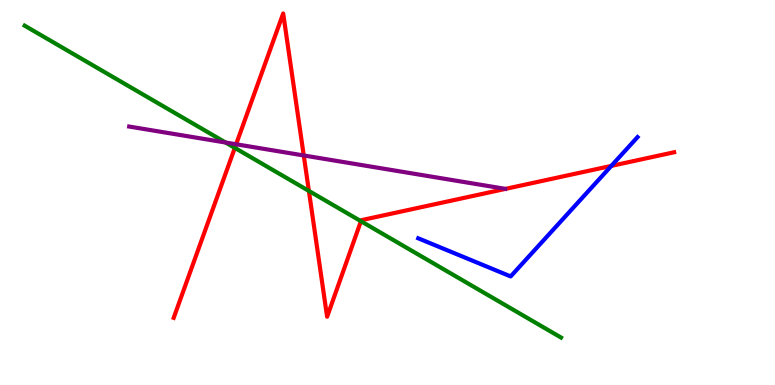[{'lines': ['blue', 'red'], 'intersections': [{'x': 7.89, 'y': 5.69}]}, {'lines': ['green', 'red'], 'intersections': [{'x': 3.03, 'y': 6.16}, {'x': 3.99, 'y': 5.04}, {'x': 4.66, 'y': 4.25}]}, {'lines': ['purple', 'red'], 'intersections': [{'x': 3.05, 'y': 6.25}, {'x': 3.92, 'y': 5.96}]}, {'lines': ['blue', 'green'], 'intersections': []}, {'lines': ['blue', 'purple'], 'intersections': []}, {'lines': ['green', 'purple'], 'intersections': [{'x': 2.91, 'y': 6.3}]}]